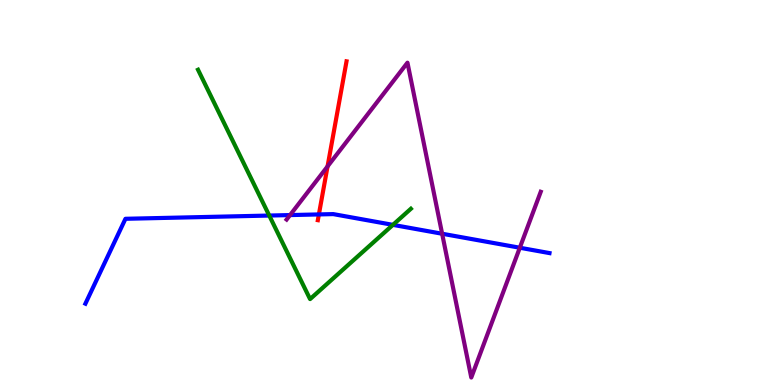[{'lines': ['blue', 'red'], 'intersections': [{'x': 4.11, 'y': 4.43}]}, {'lines': ['green', 'red'], 'intersections': []}, {'lines': ['purple', 'red'], 'intersections': [{'x': 4.23, 'y': 5.68}]}, {'lines': ['blue', 'green'], 'intersections': [{'x': 3.47, 'y': 4.4}, {'x': 5.07, 'y': 4.16}]}, {'lines': ['blue', 'purple'], 'intersections': [{'x': 3.74, 'y': 4.41}, {'x': 5.7, 'y': 3.93}, {'x': 6.71, 'y': 3.57}]}, {'lines': ['green', 'purple'], 'intersections': []}]